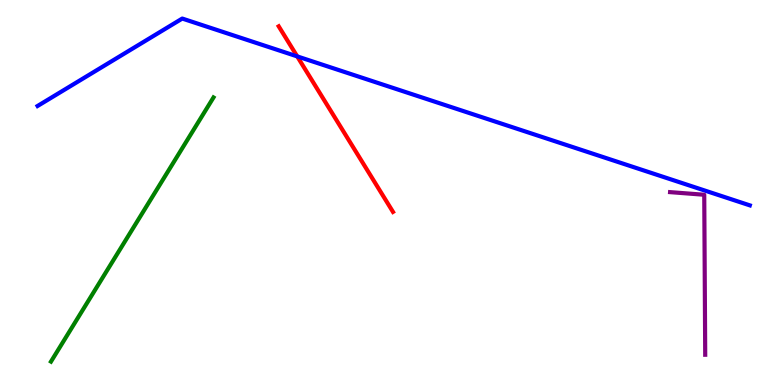[{'lines': ['blue', 'red'], 'intersections': [{'x': 3.84, 'y': 8.54}]}, {'lines': ['green', 'red'], 'intersections': []}, {'lines': ['purple', 'red'], 'intersections': []}, {'lines': ['blue', 'green'], 'intersections': []}, {'lines': ['blue', 'purple'], 'intersections': []}, {'lines': ['green', 'purple'], 'intersections': []}]